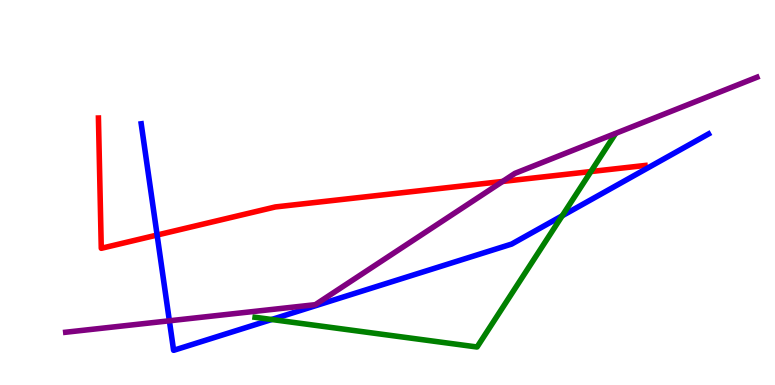[{'lines': ['blue', 'red'], 'intersections': [{'x': 2.03, 'y': 3.9}]}, {'lines': ['green', 'red'], 'intersections': [{'x': 7.62, 'y': 5.54}]}, {'lines': ['purple', 'red'], 'intersections': [{'x': 6.49, 'y': 5.29}]}, {'lines': ['blue', 'green'], 'intersections': [{'x': 3.51, 'y': 1.7}, {'x': 7.25, 'y': 4.39}]}, {'lines': ['blue', 'purple'], 'intersections': [{'x': 2.19, 'y': 1.67}]}, {'lines': ['green', 'purple'], 'intersections': []}]